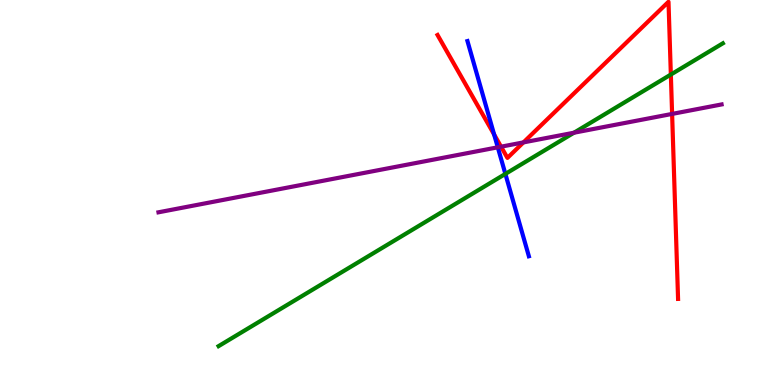[{'lines': ['blue', 'red'], 'intersections': [{'x': 6.38, 'y': 6.51}]}, {'lines': ['green', 'red'], 'intersections': [{'x': 8.66, 'y': 8.06}]}, {'lines': ['purple', 'red'], 'intersections': [{'x': 6.47, 'y': 6.19}, {'x': 6.75, 'y': 6.3}, {'x': 8.67, 'y': 7.04}]}, {'lines': ['blue', 'green'], 'intersections': [{'x': 6.52, 'y': 5.48}]}, {'lines': ['blue', 'purple'], 'intersections': [{'x': 6.42, 'y': 6.17}]}, {'lines': ['green', 'purple'], 'intersections': [{'x': 7.41, 'y': 6.55}]}]